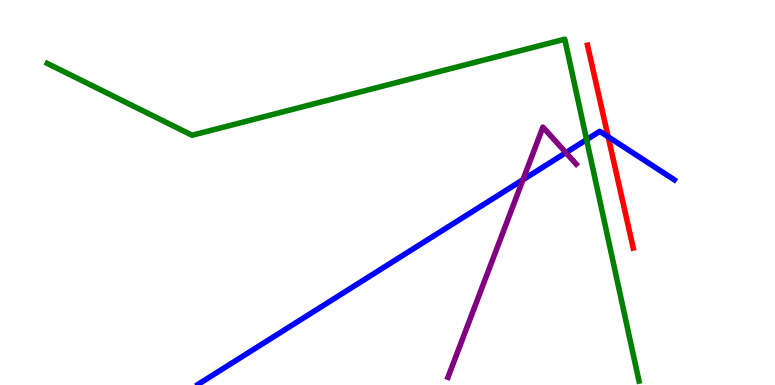[{'lines': ['blue', 'red'], 'intersections': [{'x': 7.85, 'y': 6.45}]}, {'lines': ['green', 'red'], 'intersections': []}, {'lines': ['purple', 'red'], 'intersections': []}, {'lines': ['blue', 'green'], 'intersections': [{'x': 7.57, 'y': 6.37}]}, {'lines': ['blue', 'purple'], 'intersections': [{'x': 6.75, 'y': 5.33}, {'x': 7.3, 'y': 6.03}]}, {'lines': ['green', 'purple'], 'intersections': []}]